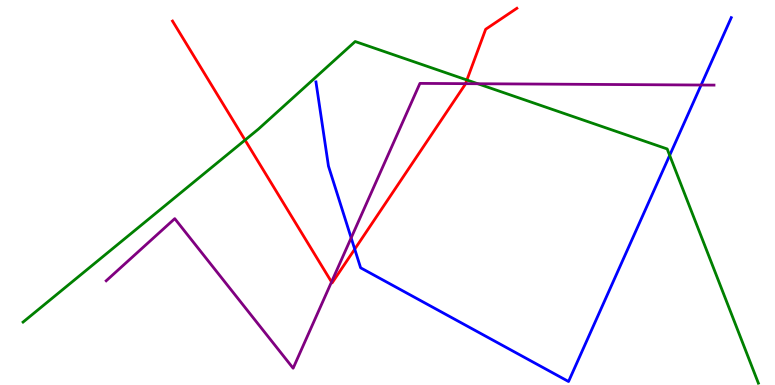[{'lines': ['blue', 'red'], 'intersections': [{'x': 4.58, 'y': 3.53}]}, {'lines': ['green', 'red'], 'intersections': [{'x': 3.16, 'y': 6.36}, {'x': 6.02, 'y': 7.92}]}, {'lines': ['purple', 'red'], 'intersections': [{'x': 4.28, 'y': 2.68}, {'x': 6.01, 'y': 7.83}]}, {'lines': ['blue', 'green'], 'intersections': [{'x': 8.64, 'y': 5.96}]}, {'lines': ['blue', 'purple'], 'intersections': [{'x': 4.53, 'y': 3.82}, {'x': 9.05, 'y': 7.79}]}, {'lines': ['green', 'purple'], 'intersections': [{'x': 6.16, 'y': 7.83}]}]